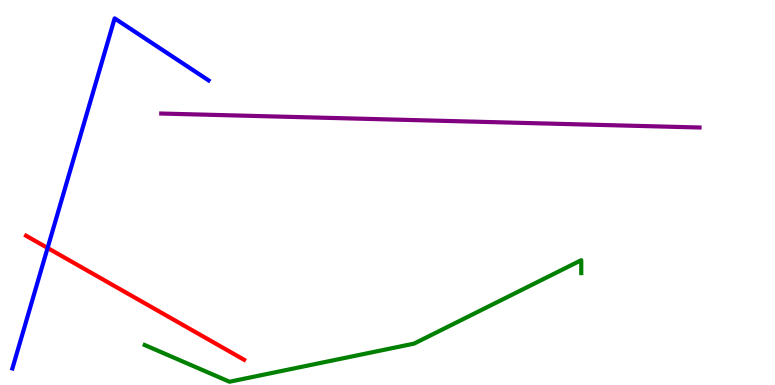[{'lines': ['blue', 'red'], 'intersections': [{'x': 0.614, 'y': 3.56}]}, {'lines': ['green', 'red'], 'intersections': []}, {'lines': ['purple', 'red'], 'intersections': []}, {'lines': ['blue', 'green'], 'intersections': []}, {'lines': ['blue', 'purple'], 'intersections': []}, {'lines': ['green', 'purple'], 'intersections': []}]